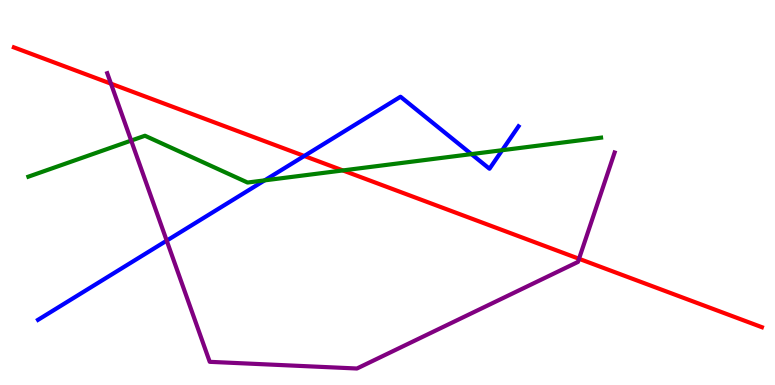[{'lines': ['blue', 'red'], 'intersections': [{'x': 3.93, 'y': 5.95}]}, {'lines': ['green', 'red'], 'intersections': [{'x': 4.42, 'y': 5.57}]}, {'lines': ['purple', 'red'], 'intersections': [{'x': 1.43, 'y': 7.83}, {'x': 7.47, 'y': 3.28}]}, {'lines': ['blue', 'green'], 'intersections': [{'x': 3.41, 'y': 5.32}, {'x': 6.08, 'y': 6.0}, {'x': 6.48, 'y': 6.1}]}, {'lines': ['blue', 'purple'], 'intersections': [{'x': 2.15, 'y': 3.75}]}, {'lines': ['green', 'purple'], 'intersections': [{'x': 1.69, 'y': 6.35}]}]